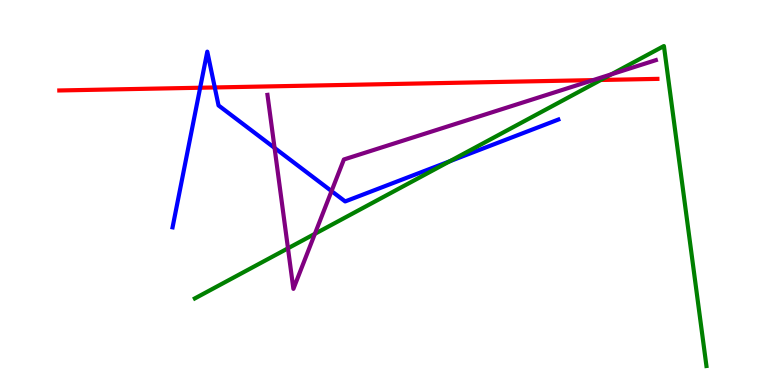[{'lines': ['blue', 'red'], 'intersections': [{'x': 2.58, 'y': 7.72}, {'x': 2.77, 'y': 7.73}]}, {'lines': ['green', 'red'], 'intersections': [{'x': 7.75, 'y': 7.92}]}, {'lines': ['purple', 'red'], 'intersections': [{'x': 7.65, 'y': 7.92}]}, {'lines': ['blue', 'green'], 'intersections': [{'x': 5.8, 'y': 5.81}]}, {'lines': ['blue', 'purple'], 'intersections': [{'x': 3.54, 'y': 6.16}, {'x': 4.28, 'y': 5.04}]}, {'lines': ['green', 'purple'], 'intersections': [{'x': 3.72, 'y': 3.55}, {'x': 4.06, 'y': 3.93}, {'x': 7.89, 'y': 8.07}]}]